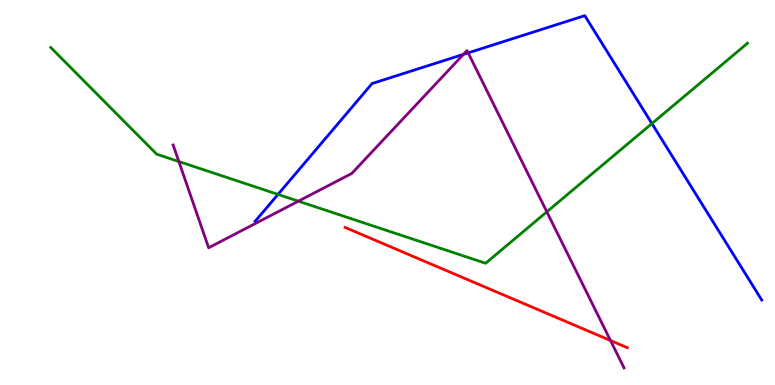[{'lines': ['blue', 'red'], 'intersections': []}, {'lines': ['green', 'red'], 'intersections': []}, {'lines': ['purple', 'red'], 'intersections': [{'x': 7.88, 'y': 1.16}]}, {'lines': ['blue', 'green'], 'intersections': [{'x': 3.59, 'y': 4.95}, {'x': 8.41, 'y': 6.79}]}, {'lines': ['blue', 'purple'], 'intersections': [{'x': 5.98, 'y': 8.59}, {'x': 6.04, 'y': 8.63}]}, {'lines': ['green', 'purple'], 'intersections': [{'x': 2.31, 'y': 5.8}, {'x': 3.85, 'y': 4.77}, {'x': 7.06, 'y': 4.5}]}]